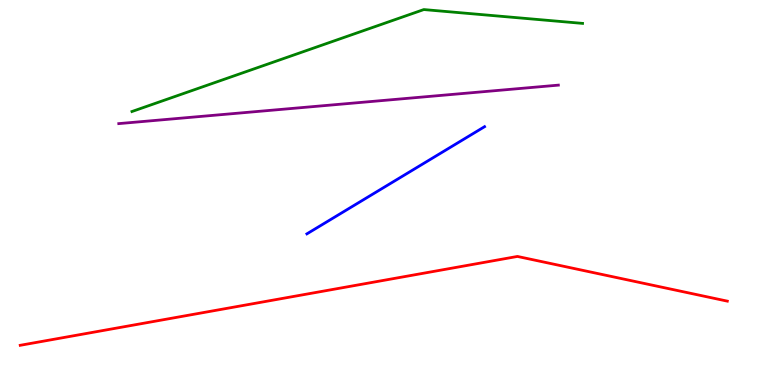[{'lines': ['blue', 'red'], 'intersections': []}, {'lines': ['green', 'red'], 'intersections': []}, {'lines': ['purple', 'red'], 'intersections': []}, {'lines': ['blue', 'green'], 'intersections': []}, {'lines': ['blue', 'purple'], 'intersections': []}, {'lines': ['green', 'purple'], 'intersections': []}]